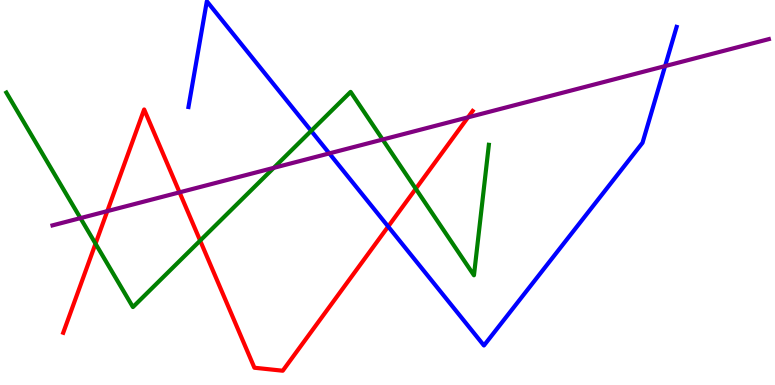[{'lines': ['blue', 'red'], 'intersections': [{'x': 5.01, 'y': 4.12}]}, {'lines': ['green', 'red'], 'intersections': [{'x': 1.23, 'y': 3.67}, {'x': 2.58, 'y': 3.75}, {'x': 5.36, 'y': 5.1}]}, {'lines': ['purple', 'red'], 'intersections': [{'x': 1.38, 'y': 4.52}, {'x': 2.32, 'y': 5.0}, {'x': 6.04, 'y': 6.95}]}, {'lines': ['blue', 'green'], 'intersections': [{'x': 4.02, 'y': 6.6}]}, {'lines': ['blue', 'purple'], 'intersections': [{'x': 4.25, 'y': 6.02}, {'x': 8.58, 'y': 8.28}]}, {'lines': ['green', 'purple'], 'intersections': [{'x': 1.04, 'y': 4.33}, {'x': 3.53, 'y': 5.64}, {'x': 4.94, 'y': 6.38}]}]